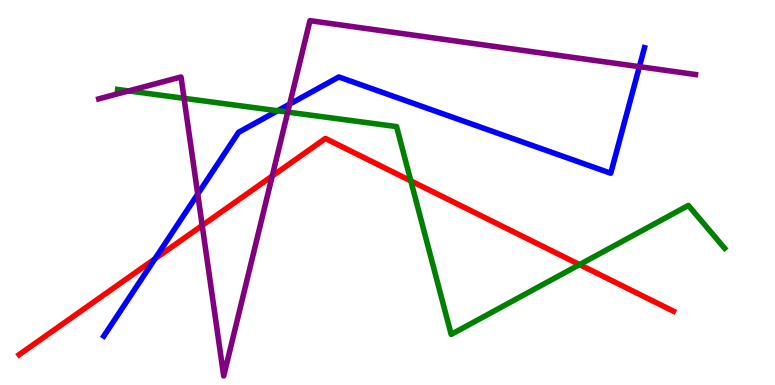[{'lines': ['blue', 'red'], 'intersections': [{'x': 2.0, 'y': 3.28}]}, {'lines': ['green', 'red'], 'intersections': [{'x': 5.3, 'y': 5.3}, {'x': 7.48, 'y': 3.13}]}, {'lines': ['purple', 'red'], 'intersections': [{'x': 2.61, 'y': 4.14}, {'x': 3.51, 'y': 5.43}]}, {'lines': ['blue', 'green'], 'intersections': [{'x': 3.58, 'y': 7.12}]}, {'lines': ['blue', 'purple'], 'intersections': [{'x': 2.55, 'y': 4.96}, {'x': 3.74, 'y': 7.3}, {'x': 8.25, 'y': 8.27}]}, {'lines': ['green', 'purple'], 'intersections': [{'x': 1.66, 'y': 7.64}, {'x': 2.37, 'y': 7.45}, {'x': 3.71, 'y': 7.09}]}]